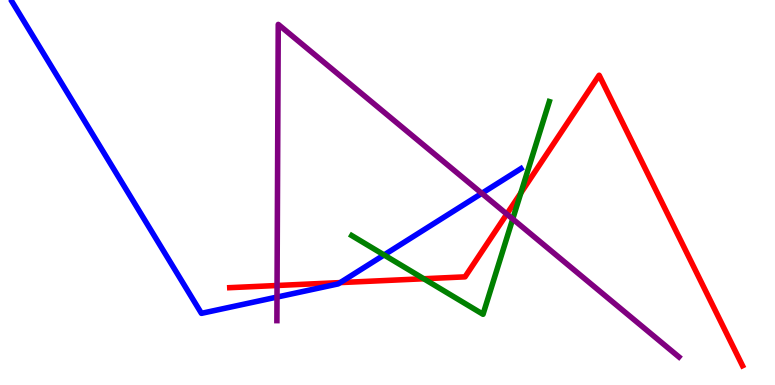[{'lines': ['blue', 'red'], 'intersections': [{'x': 4.39, 'y': 2.66}]}, {'lines': ['green', 'red'], 'intersections': [{'x': 5.47, 'y': 2.76}, {'x': 6.72, 'y': 4.99}]}, {'lines': ['purple', 'red'], 'intersections': [{'x': 3.57, 'y': 2.58}, {'x': 6.54, 'y': 4.44}]}, {'lines': ['blue', 'green'], 'intersections': [{'x': 4.96, 'y': 3.38}]}, {'lines': ['blue', 'purple'], 'intersections': [{'x': 3.57, 'y': 2.28}, {'x': 6.22, 'y': 4.98}]}, {'lines': ['green', 'purple'], 'intersections': [{'x': 6.62, 'y': 4.31}]}]